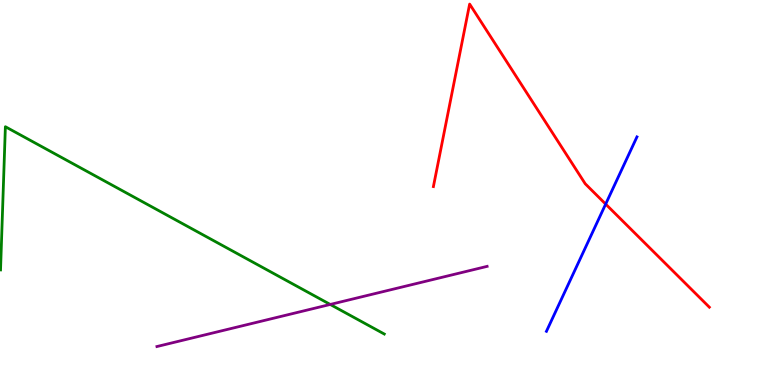[{'lines': ['blue', 'red'], 'intersections': [{'x': 7.82, 'y': 4.7}]}, {'lines': ['green', 'red'], 'intersections': []}, {'lines': ['purple', 'red'], 'intersections': []}, {'lines': ['blue', 'green'], 'intersections': []}, {'lines': ['blue', 'purple'], 'intersections': []}, {'lines': ['green', 'purple'], 'intersections': [{'x': 4.26, 'y': 2.09}]}]